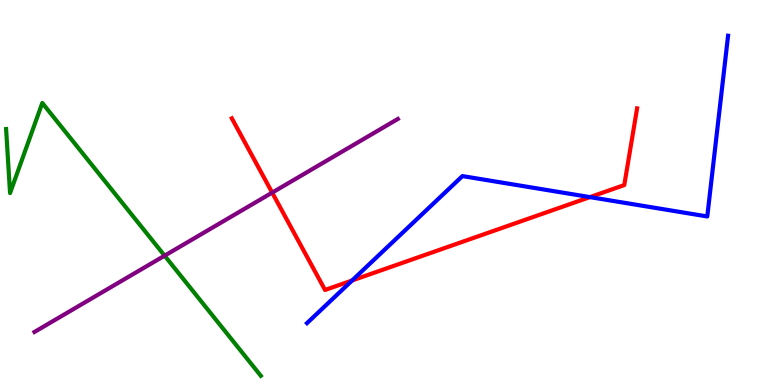[{'lines': ['blue', 'red'], 'intersections': [{'x': 4.54, 'y': 2.71}, {'x': 7.61, 'y': 4.88}]}, {'lines': ['green', 'red'], 'intersections': []}, {'lines': ['purple', 'red'], 'intersections': [{'x': 3.51, 'y': 5.0}]}, {'lines': ['blue', 'green'], 'intersections': []}, {'lines': ['blue', 'purple'], 'intersections': []}, {'lines': ['green', 'purple'], 'intersections': [{'x': 2.12, 'y': 3.36}]}]